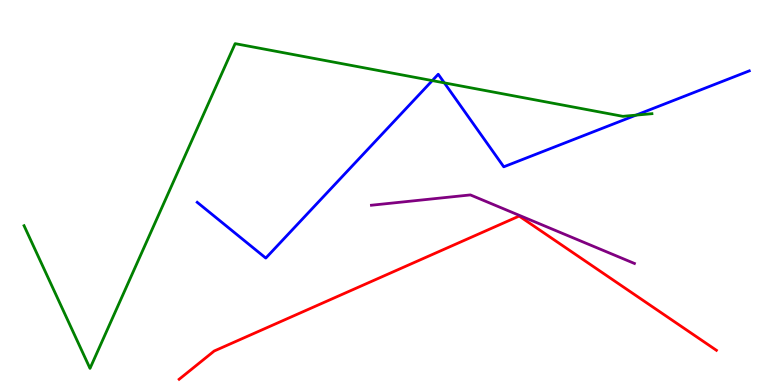[{'lines': ['blue', 'red'], 'intersections': []}, {'lines': ['green', 'red'], 'intersections': []}, {'lines': ['purple', 'red'], 'intersections': []}, {'lines': ['blue', 'green'], 'intersections': [{'x': 5.58, 'y': 7.91}, {'x': 5.73, 'y': 7.85}, {'x': 8.21, 'y': 7.01}]}, {'lines': ['blue', 'purple'], 'intersections': []}, {'lines': ['green', 'purple'], 'intersections': []}]